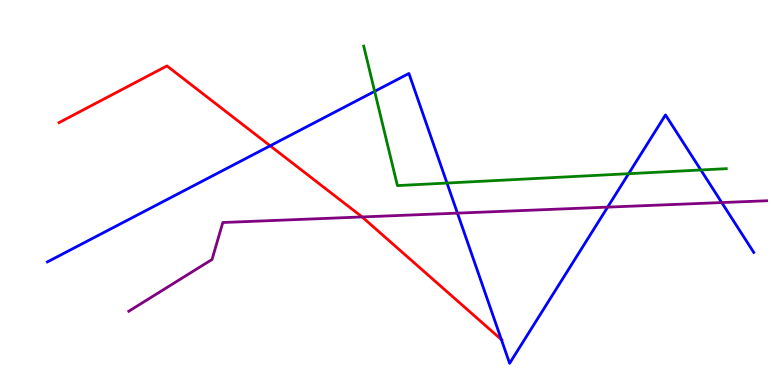[{'lines': ['blue', 'red'], 'intersections': [{'x': 3.49, 'y': 6.21}, {'x': 6.47, 'y': 1.18}]}, {'lines': ['green', 'red'], 'intersections': []}, {'lines': ['purple', 'red'], 'intersections': [{'x': 4.67, 'y': 4.37}]}, {'lines': ['blue', 'green'], 'intersections': [{'x': 4.83, 'y': 7.63}, {'x': 5.77, 'y': 5.25}, {'x': 8.11, 'y': 5.49}, {'x': 9.04, 'y': 5.58}]}, {'lines': ['blue', 'purple'], 'intersections': [{'x': 5.9, 'y': 4.46}, {'x': 7.84, 'y': 4.62}, {'x': 9.31, 'y': 4.74}]}, {'lines': ['green', 'purple'], 'intersections': []}]